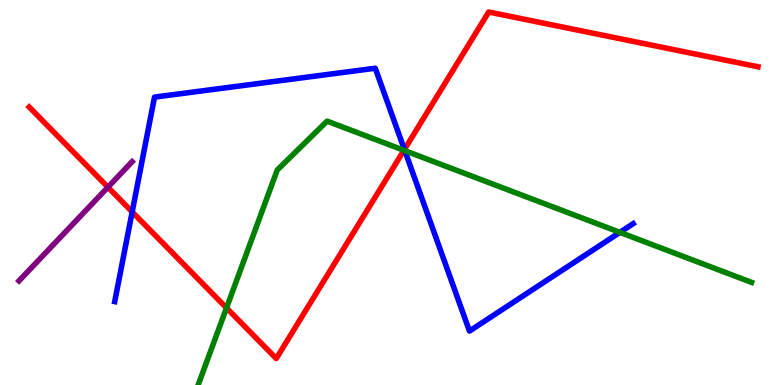[{'lines': ['blue', 'red'], 'intersections': [{'x': 1.71, 'y': 4.5}, {'x': 5.22, 'y': 6.12}]}, {'lines': ['green', 'red'], 'intersections': [{'x': 2.92, 'y': 2.0}, {'x': 5.21, 'y': 6.1}]}, {'lines': ['purple', 'red'], 'intersections': [{'x': 1.39, 'y': 5.14}]}, {'lines': ['blue', 'green'], 'intersections': [{'x': 5.22, 'y': 6.09}, {'x': 8.0, 'y': 3.96}]}, {'lines': ['blue', 'purple'], 'intersections': []}, {'lines': ['green', 'purple'], 'intersections': []}]